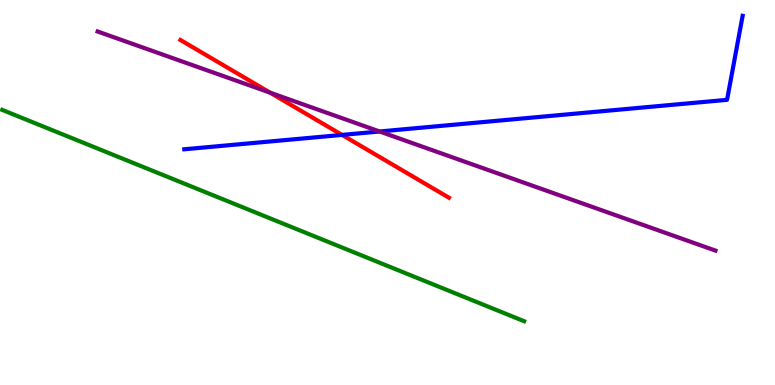[{'lines': ['blue', 'red'], 'intersections': [{'x': 4.41, 'y': 6.5}]}, {'lines': ['green', 'red'], 'intersections': []}, {'lines': ['purple', 'red'], 'intersections': [{'x': 3.49, 'y': 7.59}]}, {'lines': ['blue', 'green'], 'intersections': []}, {'lines': ['blue', 'purple'], 'intersections': [{'x': 4.9, 'y': 6.58}]}, {'lines': ['green', 'purple'], 'intersections': []}]